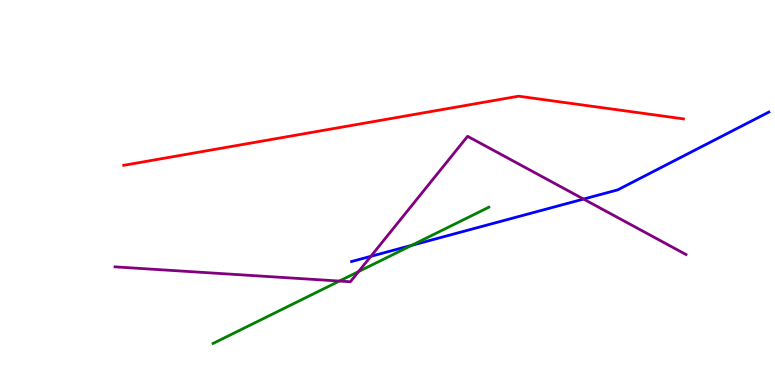[{'lines': ['blue', 'red'], 'intersections': []}, {'lines': ['green', 'red'], 'intersections': []}, {'lines': ['purple', 'red'], 'intersections': []}, {'lines': ['blue', 'green'], 'intersections': [{'x': 5.31, 'y': 3.63}]}, {'lines': ['blue', 'purple'], 'intersections': [{'x': 4.79, 'y': 3.34}, {'x': 7.53, 'y': 4.83}]}, {'lines': ['green', 'purple'], 'intersections': [{'x': 4.38, 'y': 2.7}, {'x': 4.63, 'y': 2.95}]}]